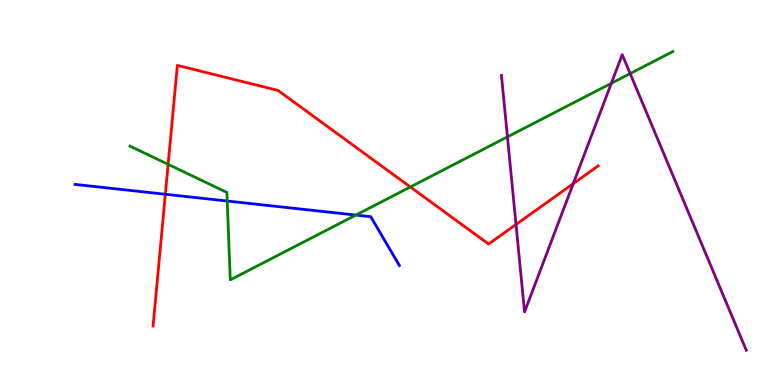[{'lines': ['blue', 'red'], 'intersections': [{'x': 2.13, 'y': 4.95}]}, {'lines': ['green', 'red'], 'intersections': [{'x': 2.17, 'y': 5.73}, {'x': 5.29, 'y': 5.14}]}, {'lines': ['purple', 'red'], 'intersections': [{'x': 6.66, 'y': 4.17}, {'x': 7.4, 'y': 5.23}]}, {'lines': ['blue', 'green'], 'intersections': [{'x': 2.93, 'y': 4.78}, {'x': 4.59, 'y': 4.41}]}, {'lines': ['blue', 'purple'], 'intersections': []}, {'lines': ['green', 'purple'], 'intersections': [{'x': 6.55, 'y': 6.44}, {'x': 7.89, 'y': 7.84}, {'x': 8.13, 'y': 8.09}]}]